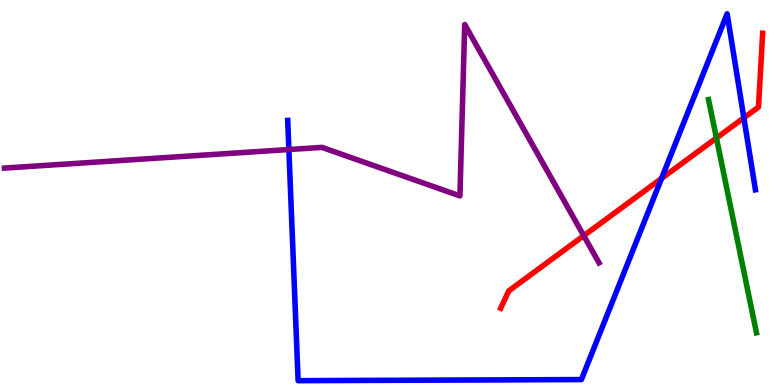[{'lines': ['blue', 'red'], 'intersections': [{'x': 8.54, 'y': 5.37}, {'x': 9.6, 'y': 6.94}]}, {'lines': ['green', 'red'], 'intersections': [{'x': 9.24, 'y': 6.41}]}, {'lines': ['purple', 'red'], 'intersections': [{'x': 7.53, 'y': 3.88}]}, {'lines': ['blue', 'green'], 'intersections': []}, {'lines': ['blue', 'purple'], 'intersections': [{'x': 3.73, 'y': 6.12}]}, {'lines': ['green', 'purple'], 'intersections': []}]